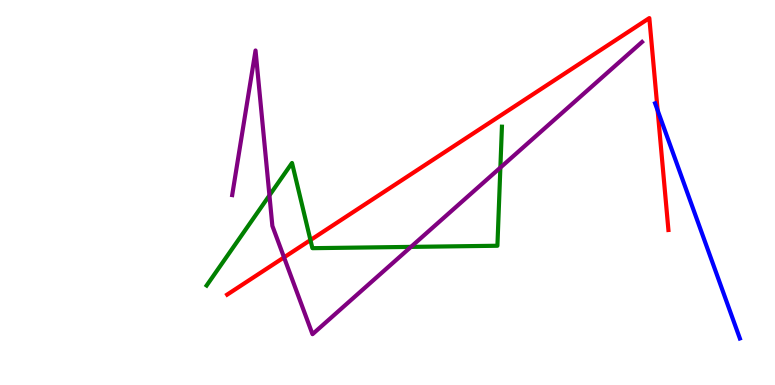[{'lines': ['blue', 'red'], 'intersections': [{'x': 8.49, 'y': 7.13}]}, {'lines': ['green', 'red'], 'intersections': [{'x': 4.01, 'y': 3.76}]}, {'lines': ['purple', 'red'], 'intersections': [{'x': 3.66, 'y': 3.32}]}, {'lines': ['blue', 'green'], 'intersections': []}, {'lines': ['blue', 'purple'], 'intersections': []}, {'lines': ['green', 'purple'], 'intersections': [{'x': 3.48, 'y': 4.93}, {'x': 5.3, 'y': 3.59}, {'x': 6.46, 'y': 5.65}]}]